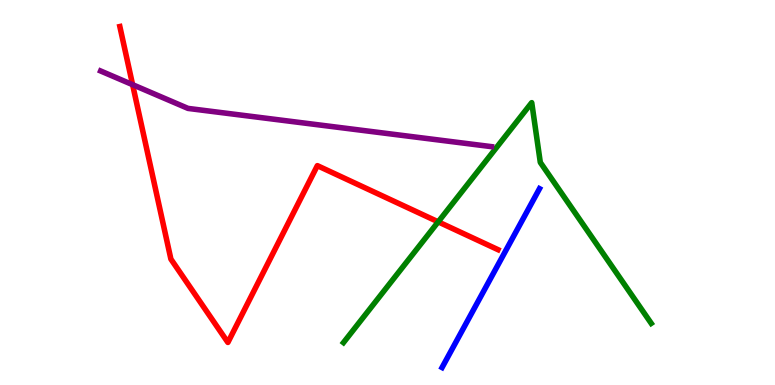[{'lines': ['blue', 'red'], 'intersections': []}, {'lines': ['green', 'red'], 'intersections': [{'x': 5.65, 'y': 4.24}]}, {'lines': ['purple', 'red'], 'intersections': [{'x': 1.71, 'y': 7.8}]}, {'lines': ['blue', 'green'], 'intersections': []}, {'lines': ['blue', 'purple'], 'intersections': []}, {'lines': ['green', 'purple'], 'intersections': []}]